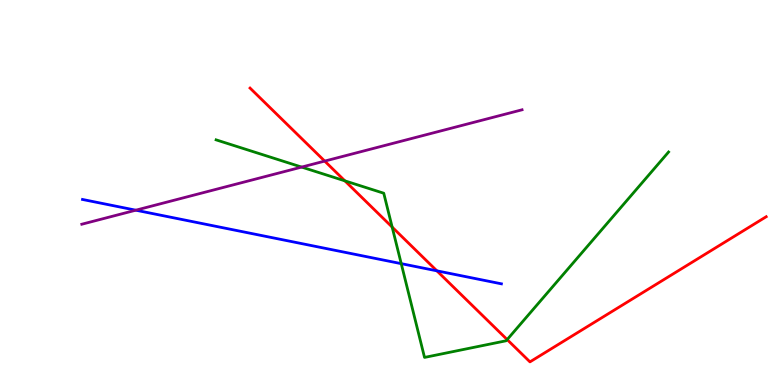[{'lines': ['blue', 'red'], 'intersections': [{'x': 5.64, 'y': 2.97}]}, {'lines': ['green', 'red'], 'intersections': [{'x': 4.45, 'y': 5.3}, {'x': 5.06, 'y': 4.1}, {'x': 6.54, 'y': 1.18}]}, {'lines': ['purple', 'red'], 'intersections': [{'x': 4.19, 'y': 5.82}]}, {'lines': ['blue', 'green'], 'intersections': [{'x': 5.18, 'y': 3.15}]}, {'lines': ['blue', 'purple'], 'intersections': [{'x': 1.75, 'y': 4.54}]}, {'lines': ['green', 'purple'], 'intersections': [{'x': 3.89, 'y': 5.66}]}]